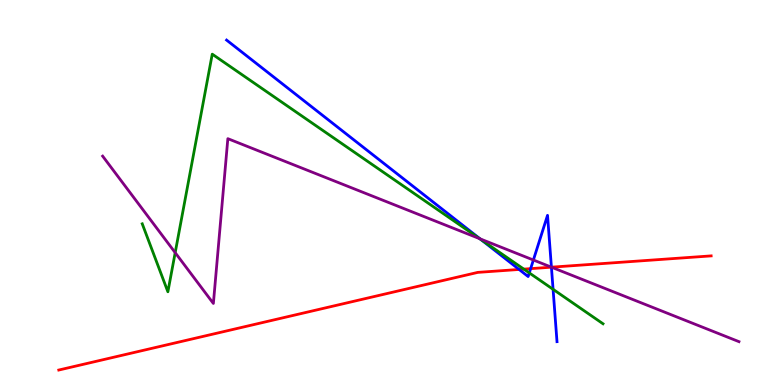[{'lines': ['blue', 'red'], 'intersections': [{'x': 6.7, 'y': 3.0}, {'x': 6.85, 'y': 3.02}, {'x': 7.12, 'y': 3.06}]}, {'lines': ['green', 'red'], 'intersections': [{'x': 6.76, 'y': 3.01}]}, {'lines': ['purple', 'red'], 'intersections': [{'x': 7.12, 'y': 3.06}]}, {'lines': ['blue', 'green'], 'intersections': [{'x': 6.21, 'y': 3.78}, {'x': 6.83, 'y': 2.91}, {'x': 7.14, 'y': 2.49}]}, {'lines': ['blue', 'purple'], 'intersections': [{'x': 6.19, 'y': 3.8}, {'x': 6.88, 'y': 3.25}, {'x': 7.12, 'y': 3.06}]}, {'lines': ['green', 'purple'], 'intersections': [{'x': 2.26, 'y': 3.44}, {'x': 6.19, 'y': 3.8}]}]